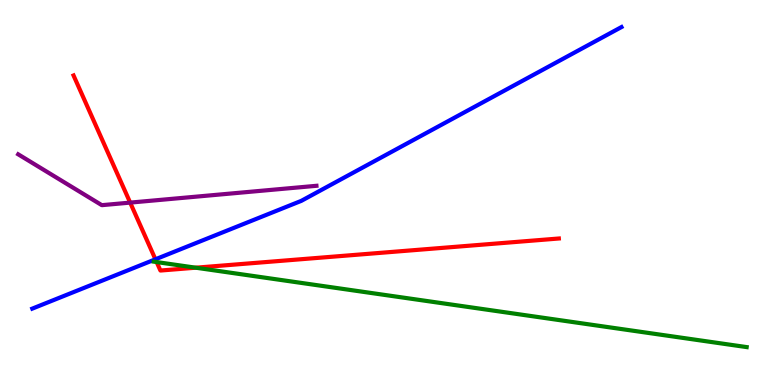[{'lines': ['blue', 'red'], 'intersections': [{'x': 2.01, 'y': 3.26}]}, {'lines': ['green', 'red'], 'intersections': [{'x': 2.02, 'y': 3.19}, {'x': 2.53, 'y': 3.05}]}, {'lines': ['purple', 'red'], 'intersections': [{'x': 1.68, 'y': 4.74}]}, {'lines': ['blue', 'green'], 'intersections': []}, {'lines': ['blue', 'purple'], 'intersections': []}, {'lines': ['green', 'purple'], 'intersections': []}]